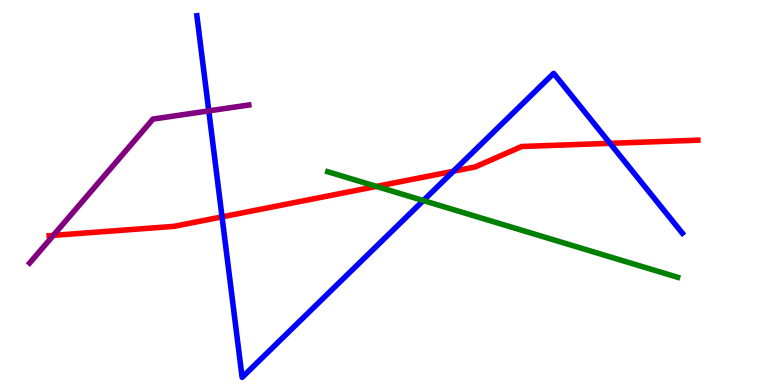[{'lines': ['blue', 'red'], 'intersections': [{'x': 2.87, 'y': 4.37}, {'x': 5.85, 'y': 5.55}, {'x': 7.87, 'y': 6.28}]}, {'lines': ['green', 'red'], 'intersections': [{'x': 4.86, 'y': 5.16}]}, {'lines': ['purple', 'red'], 'intersections': [{'x': 0.688, 'y': 3.89}]}, {'lines': ['blue', 'green'], 'intersections': [{'x': 5.46, 'y': 4.79}]}, {'lines': ['blue', 'purple'], 'intersections': [{'x': 2.69, 'y': 7.12}]}, {'lines': ['green', 'purple'], 'intersections': []}]